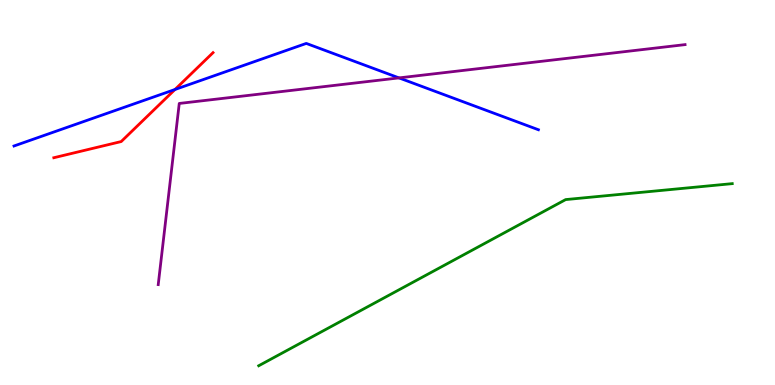[{'lines': ['blue', 'red'], 'intersections': [{'x': 2.26, 'y': 7.68}]}, {'lines': ['green', 'red'], 'intersections': []}, {'lines': ['purple', 'red'], 'intersections': []}, {'lines': ['blue', 'green'], 'intersections': []}, {'lines': ['blue', 'purple'], 'intersections': [{'x': 5.15, 'y': 7.98}]}, {'lines': ['green', 'purple'], 'intersections': []}]